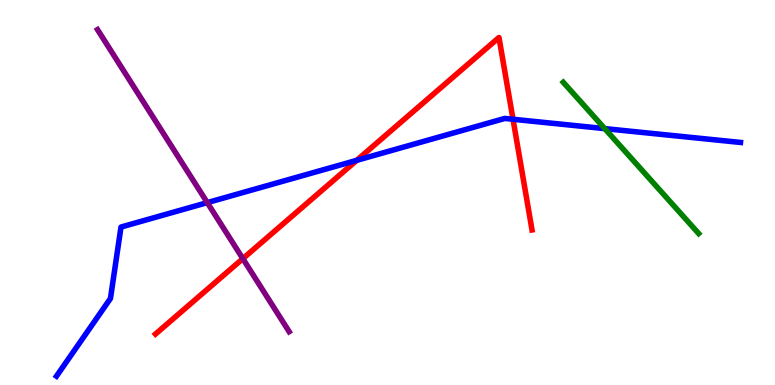[{'lines': ['blue', 'red'], 'intersections': [{'x': 4.6, 'y': 5.84}, {'x': 6.62, 'y': 6.9}]}, {'lines': ['green', 'red'], 'intersections': []}, {'lines': ['purple', 'red'], 'intersections': [{'x': 3.13, 'y': 3.28}]}, {'lines': ['blue', 'green'], 'intersections': [{'x': 7.8, 'y': 6.66}]}, {'lines': ['blue', 'purple'], 'intersections': [{'x': 2.67, 'y': 4.74}]}, {'lines': ['green', 'purple'], 'intersections': []}]